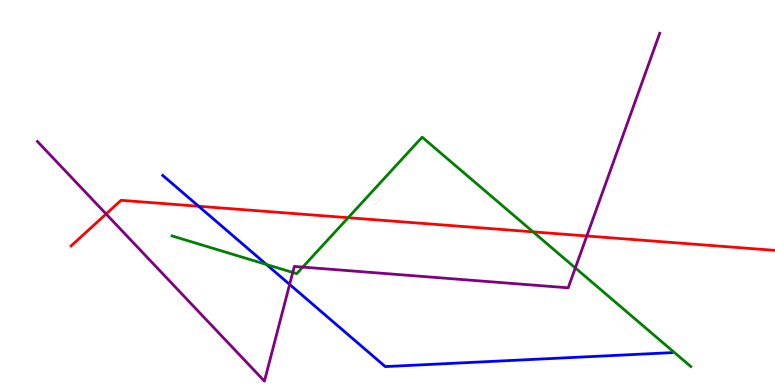[{'lines': ['blue', 'red'], 'intersections': [{'x': 2.56, 'y': 4.64}]}, {'lines': ['green', 'red'], 'intersections': [{'x': 4.49, 'y': 4.35}, {'x': 6.88, 'y': 3.98}]}, {'lines': ['purple', 'red'], 'intersections': [{'x': 1.37, 'y': 4.44}, {'x': 7.57, 'y': 3.87}]}, {'lines': ['blue', 'green'], 'intersections': [{'x': 3.44, 'y': 3.13}]}, {'lines': ['blue', 'purple'], 'intersections': [{'x': 3.74, 'y': 2.61}]}, {'lines': ['green', 'purple'], 'intersections': [{'x': 3.78, 'y': 2.92}, {'x': 3.91, 'y': 3.06}, {'x': 7.42, 'y': 3.04}]}]